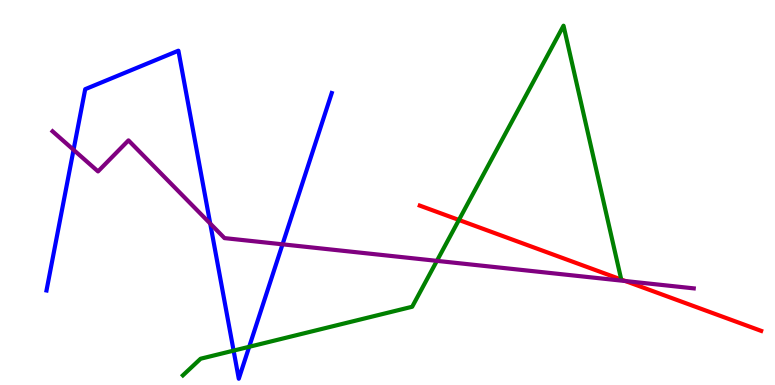[{'lines': ['blue', 'red'], 'intersections': []}, {'lines': ['green', 'red'], 'intersections': [{'x': 5.92, 'y': 4.29}]}, {'lines': ['purple', 'red'], 'intersections': [{'x': 8.07, 'y': 2.7}]}, {'lines': ['blue', 'green'], 'intersections': [{'x': 3.01, 'y': 0.893}, {'x': 3.22, 'y': 0.992}]}, {'lines': ['blue', 'purple'], 'intersections': [{'x': 0.949, 'y': 6.11}, {'x': 2.71, 'y': 4.19}, {'x': 3.65, 'y': 3.65}]}, {'lines': ['green', 'purple'], 'intersections': [{'x': 5.64, 'y': 3.22}]}]